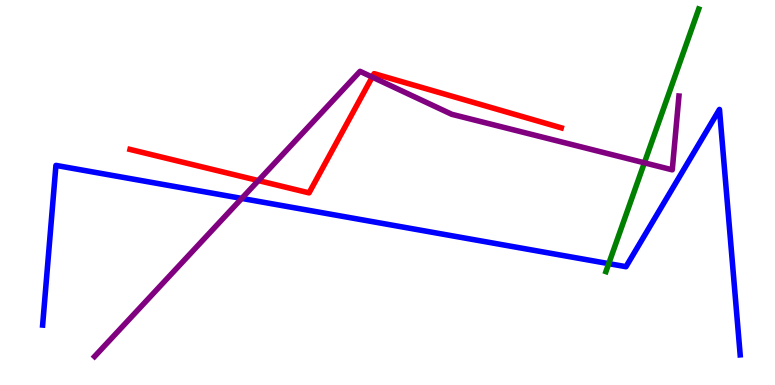[{'lines': ['blue', 'red'], 'intersections': []}, {'lines': ['green', 'red'], 'intersections': []}, {'lines': ['purple', 'red'], 'intersections': [{'x': 3.33, 'y': 5.31}, {'x': 4.8, 'y': 8.0}]}, {'lines': ['blue', 'green'], 'intersections': [{'x': 7.85, 'y': 3.15}]}, {'lines': ['blue', 'purple'], 'intersections': [{'x': 3.12, 'y': 4.85}]}, {'lines': ['green', 'purple'], 'intersections': [{'x': 8.31, 'y': 5.77}]}]